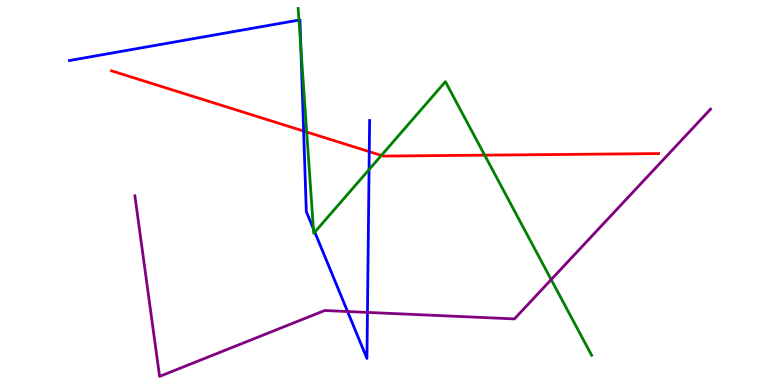[{'lines': ['blue', 'red'], 'intersections': [{'x': 3.92, 'y': 6.6}, {'x': 4.76, 'y': 6.06}]}, {'lines': ['green', 'red'], 'intersections': [{'x': 3.96, 'y': 6.57}, {'x': 4.92, 'y': 5.96}, {'x': 6.25, 'y': 5.97}]}, {'lines': ['purple', 'red'], 'intersections': []}, {'lines': ['blue', 'green'], 'intersections': [{'x': 3.86, 'y': 9.48}, {'x': 3.88, 'y': 8.76}, {'x': 4.04, 'y': 4.06}, {'x': 4.06, 'y': 3.97}, {'x': 4.76, 'y': 5.6}]}, {'lines': ['blue', 'purple'], 'intersections': [{'x': 4.48, 'y': 1.91}, {'x': 4.74, 'y': 1.89}]}, {'lines': ['green', 'purple'], 'intersections': [{'x': 7.11, 'y': 2.74}]}]